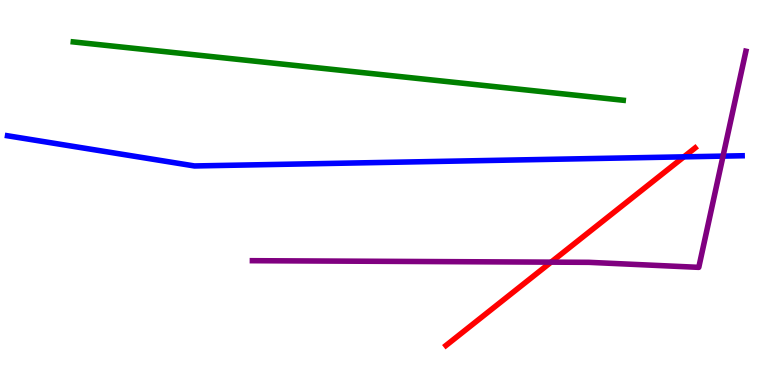[{'lines': ['blue', 'red'], 'intersections': [{'x': 8.82, 'y': 5.93}]}, {'lines': ['green', 'red'], 'intersections': []}, {'lines': ['purple', 'red'], 'intersections': [{'x': 7.11, 'y': 3.19}]}, {'lines': ['blue', 'green'], 'intersections': []}, {'lines': ['blue', 'purple'], 'intersections': [{'x': 9.33, 'y': 5.94}]}, {'lines': ['green', 'purple'], 'intersections': []}]